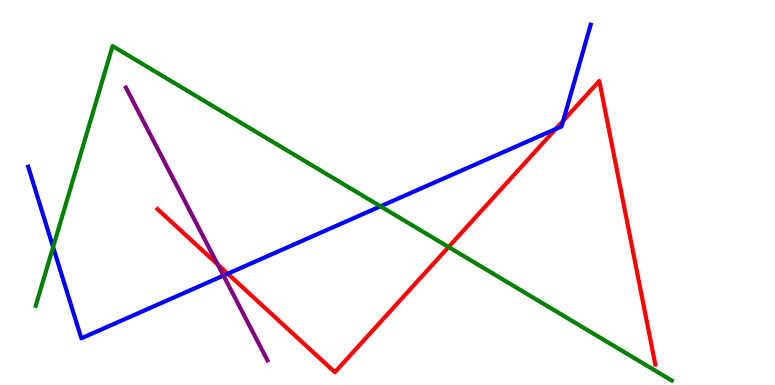[{'lines': ['blue', 'red'], 'intersections': [{'x': 2.94, 'y': 2.89}, {'x': 7.17, 'y': 6.65}, {'x': 7.27, 'y': 6.86}]}, {'lines': ['green', 'red'], 'intersections': [{'x': 5.79, 'y': 3.58}]}, {'lines': ['purple', 'red'], 'intersections': [{'x': 2.81, 'y': 3.13}]}, {'lines': ['blue', 'green'], 'intersections': [{'x': 0.685, 'y': 3.58}, {'x': 4.91, 'y': 4.64}]}, {'lines': ['blue', 'purple'], 'intersections': [{'x': 2.88, 'y': 2.84}]}, {'lines': ['green', 'purple'], 'intersections': []}]